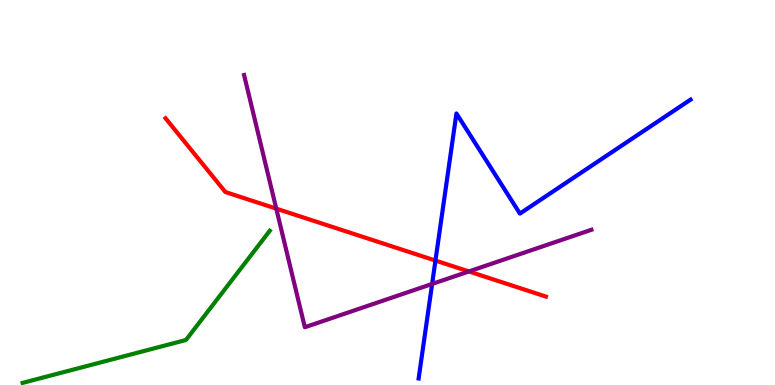[{'lines': ['blue', 'red'], 'intersections': [{'x': 5.62, 'y': 3.23}]}, {'lines': ['green', 'red'], 'intersections': []}, {'lines': ['purple', 'red'], 'intersections': [{'x': 3.56, 'y': 4.58}, {'x': 6.05, 'y': 2.95}]}, {'lines': ['blue', 'green'], 'intersections': []}, {'lines': ['blue', 'purple'], 'intersections': [{'x': 5.58, 'y': 2.62}]}, {'lines': ['green', 'purple'], 'intersections': []}]